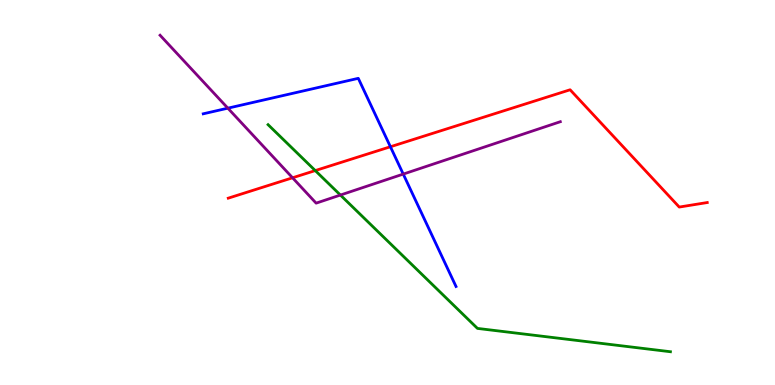[{'lines': ['blue', 'red'], 'intersections': [{'x': 5.04, 'y': 6.19}]}, {'lines': ['green', 'red'], 'intersections': [{'x': 4.07, 'y': 5.57}]}, {'lines': ['purple', 'red'], 'intersections': [{'x': 3.77, 'y': 5.38}]}, {'lines': ['blue', 'green'], 'intersections': []}, {'lines': ['blue', 'purple'], 'intersections': [{'x': 2.94, 'y': 7.19}, {'x': 5.2, 'y': 5.48}]}, {'lines': ['green', 'purple'], 'intersections': [{'x': 4.39, 'y': 4.93}]}]